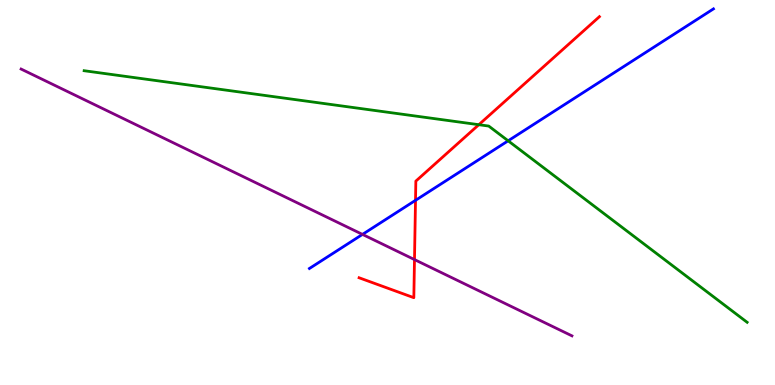[{'lines': ['blue', 'red'], 'intersections': [{'x': 5.36, 'y': 4.8}]}, {'lines': ['green', 'red'], 'intersections': [{'x': 6.18, 'y': 6.76}]}, {'lines': ['purple', 'red'], 'intersections': [{'x': 5.35, 'y': 3.26}]}, {'lines': ['blue', 'green'], 'intersections': [{'x': 6.56, 'y': 6.34}]}, {'lines': ['blue', 'purple'], 'intersections': [{'x': 4.68, 'y': 3.91}]}, {'lines': ['green', 'purple'], 'intersections': []}]